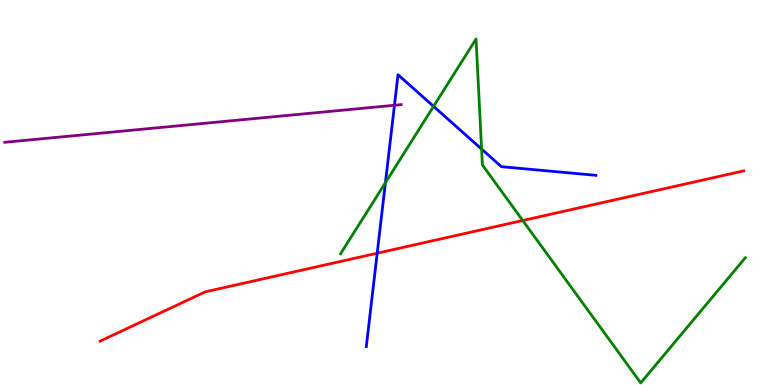[{'lines': ['blue', 'red'], 'intersections': [{'x': 4.87, 'y': 3.42}]}, {'lines': ['green', 'red'], 'intersections': [{'x': 6.75, 'y': 4.27}]}, {'lines': ['purple', 'red'], 'intersections': []}, {'lines': ['blue', 'green'], 'intersections': [{'x': 4.97, 'y': 5.25}, {'x': 5.59, 'y': 7.24}, {'x': 6.21, 'y': 6.13}]}, {'lines': ['blue', 'purple'], 'intersections': [{'x': 5.09, 'y': 7.27}]}, {'lines': ['green', 'purple'], 'intersections': []}]